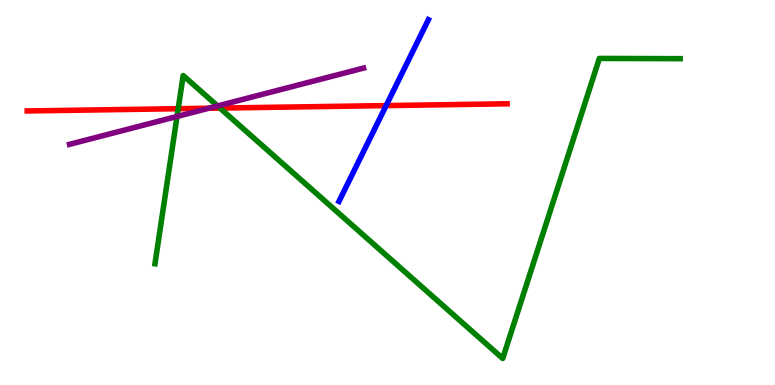[{'lines': ['blue', 'red'], 'intersections': [{'x': 4.98, 'y': 7.26}]}, {'lines': ['green', 'red'], 'intersections': [{'x': 2.3, 'y': 7.18}, {'x': 2.84, 'y': 7.19}]}, {'lines': ['purple', 'red'], 'intersections': [{'x': 2.69, 'y': 7.19}]}, {'lines': ['blue', 'green'], 'intersections': []}, {'lines': ['blue', 'purple'], 'intersections': []}, {'lines': ['green', 'purple'], 'intersections': [{'x': 2.28, 'y': 6.98}, {'x': 2.81, 'y': 7.25}]}]